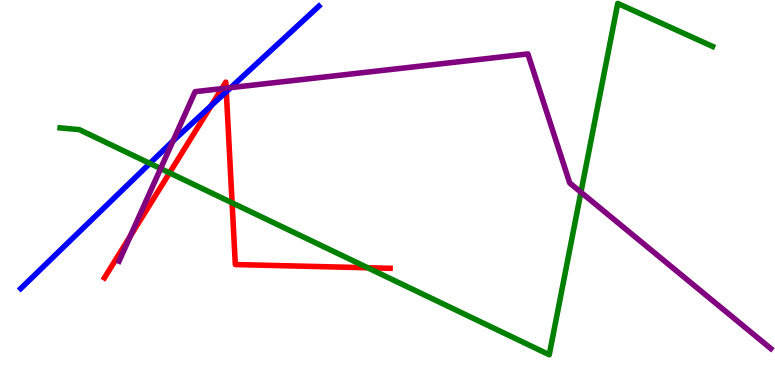[{'lines': ['blue', 'red'], 'intersections': [{'x': 2.73, 'y': 7.26}, {'x': 2.92, 'y': 7.62}]}, {'lines': ['green', 'red'], 'intersections': [{'x': 2.19, 'y': 5.51}, {'x': 2.99, 'y': 4.73}, {'x': 4.74, 'y': 3.05}]}, {'lines': ['purple', 'red'], 'intersections': [{'x': 1.68, 'y': 3.86}, {'x': 2.86, 'y': 7.7}, {'x': 2.92, 'y': 7.71}]}, {'lines': ['blue', 'green'], 'intersections': [{'x': 1.93, 'y': 5.76}]}, {'lines': ['blue', 'purple'], 'intersections': [{'x': 2.23, 'y': 6.34}, {'x': 2.98, 'y': 7.72}]}, {'lines': ['green', 'purple'], 'intersections': [{'x': 2.07, 'y': 5.62}, {'x': 7.5, 'y': 5.01}]}]